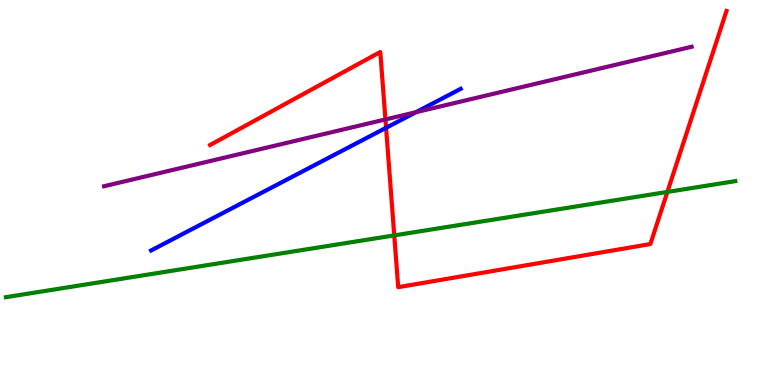[{'lines': ['blue', 'red'], 'intersections': [{'x': 4.98, 'y': 6.68}]}, {'lines': ['green', 'red'], 'intersections': [{'x': 5.09, 'y': 3.89}, {'x': 8.61, 'y': 5.01}]}, {'lines': ['purple', 'red'], 'intersections': [{'x': 4.97, 'y': 6.9}]}, {'lines': ['blue', 'green'], 'intersections': []}, {'lines': ['blue', 'purple'], 'intersections': [{'x': 5.37, 'y': 7.09}]}, {'lines': ['green', 'purple'], 'intersections': []}]